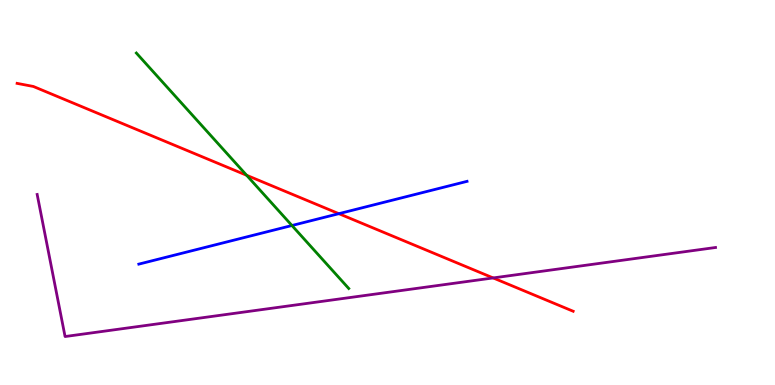[{'lines': ['blue', 'red'], 'intersections': [{'x': 4.37, 'y': 4.45}]}, {'lines': ['green', 'red'], 'intersections': [{'x': 3.18, 'y': 5.45}]}, {'lines': ['purple', 'red'], 'intersections': [{'x': 6.36, 'y': 2.78}]}, {'lines': ['blue', 'green'], 'intersections': [{'x': 3.77, 'y': 4.14}]}, {'lines': ['blue', 'purple'], 'intersections': []}, {'lines': ['green', 'purple'], 'intersections': []}]